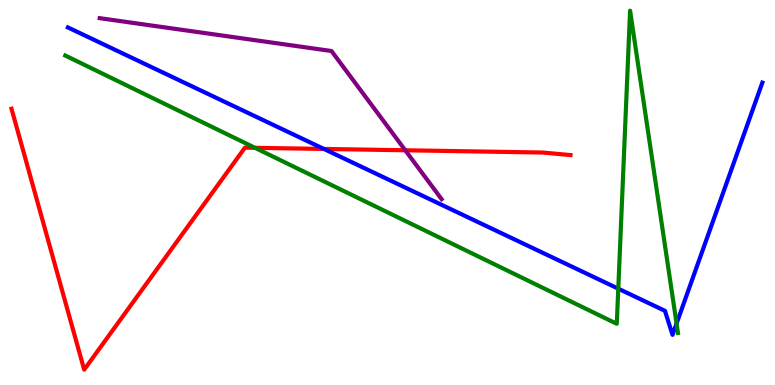[{'lines': ['blue', 'red'], 'intersections': [{'x': 4.18, 'y': 6.13}]}, {'lines': ['green', 'red'], 'intersections': [{'x': 3.29, 'y': 6.16}]}, {'lines': ['purple', 'red'], 'intersections': [{'x': 5.23, 'y': 6.1}]}, {'lines': ['blue', 'green'], 'intersections': [{'x': 7.98, 'y': 2.5}, {'x': 8.73, 'y': 1.6}]}, {'lines': ['blue', 'purple'], 'intersections': []}, {'lines': ['green', 'purple'], 'intersections': []}]